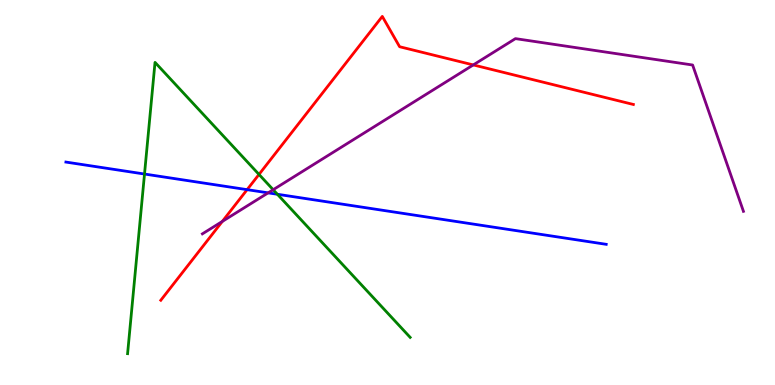[{'lines': ['blue', 'red'], 'intersections': [{'x': 3.19, 'y': 5.07}]}, {'lines': ['green', 'red'], 'intersections': [{'x': 3.34, 'y': 5.47}]}, {'lines': ['purple', 'red'], 'intersections': [{'x': 2.87, 'y': 4.25}, {'x': 6.11, 'y': 8.31}]}, {'lines': ['blue', 'green'], 'intersections': [{'x': 1.86, 'y': 5.48}, {'x': 3.58, 'y': 4.95}]}, {'lines': ['blue', 'purple'], 'intersections': [{'x': 3.46, 'y': 4.99}]}, {'lines': ['green', 'purple'], 'intersections': [{'x': 3.52, 'y': 5.07}]}]